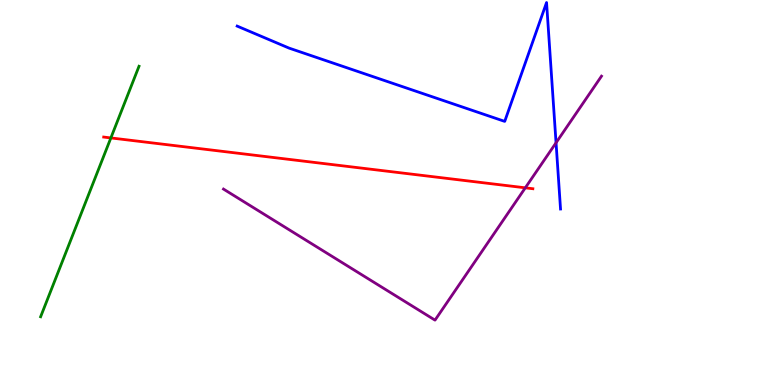[{'lines': ['blue', 'red'], 'intersections': []}, {'lines': ['green', 'red'], 'intersections': [{'x': 1.43, 'y': 6.42}]}, {'lines': ['purple', 'red'], 'intersections': [{'x': 6.78, 'y': 5.12}]}, {'lines': ['blue', 'green'], 'intersections': []}, {'lines': ['blue', 'purple'], 'intersections': [{'x': 7.17, 'y': 6.29}]}, {'lines': ['green', 'purple'], 'intersections': []}]